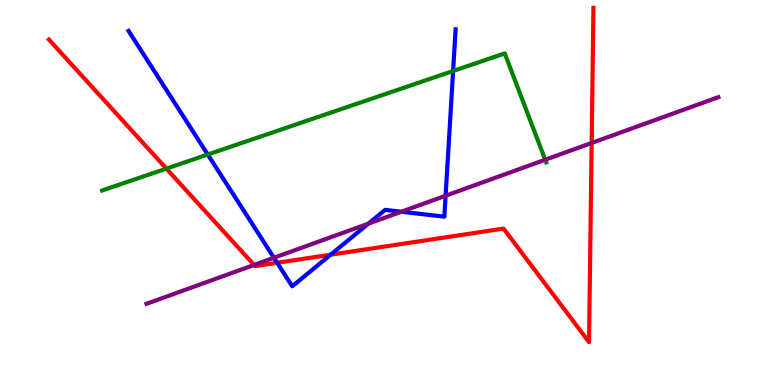[{'lines': ['blue', 'red'], 'intersections': [{'x': 3.58, 'y': 3.17}, {'x': 4.27, 'y': 3.38}]}, {'lines': ['green', 'red'], 'intersections': [{'x': 2.15, 'y': 5.62}]}, {'lines': ['purple', 'red'], 'intersections': [{'x': 3.28, 'y': 3.12}, {'x': 7.63, 'y': 6.29}]}, {'lines': ['blue', 'green'], 'intersections': [{'x': 2.68, 'y': 5.99}, {'x': 5.85, 'y': 8.16}]}, {'lines': ['blue', 'purple'], 'intersections': [{'x': 3.53, 'y': 3.3}, {'x': 4.75, 'y': 4.19}, {'x': 5.18, 'y': 4.5}, {'x': 5.75, 'y': 4.92}]}, {'lines': ['green', 'purple'], 'intersections': [{'x': 7.04, 'y': 5.85}]}]